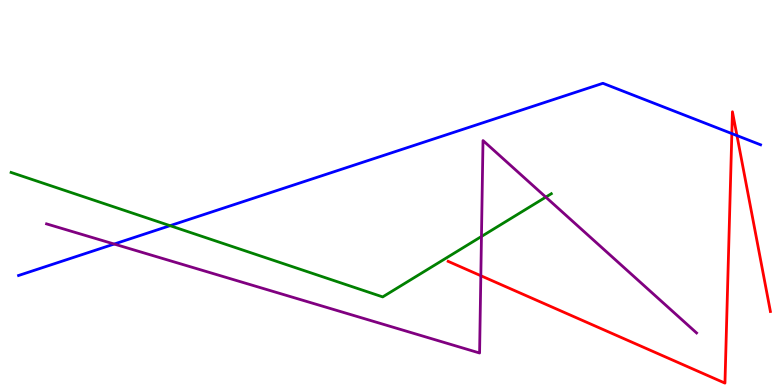[{'lines': ['blue', 'red'], 'intersections': [{'x': 9.44, 'y': 6.53}, {'x': 9.51, 'y': 6.48}]}, {'lines': ['green', 'red'], 'intersections': []}, {'lines': ['purple', 'red'], 'intersections': [{'x': 6.2, 'y': 2.84}]}, {'lines': ['blue', 'green'], 'intersections': [{'x': 2.19, 'y': 4.14}]}, {'lines': ['blue', 'purple'], 'intersections': [{'x': 1.47, 'y': 3.66}]}, {'lines': ['green', 'purple'], 'intersections': [{'x': 6.21, 'y': 3.86}, {'x': 7.04, 'y': 4.88}]}]